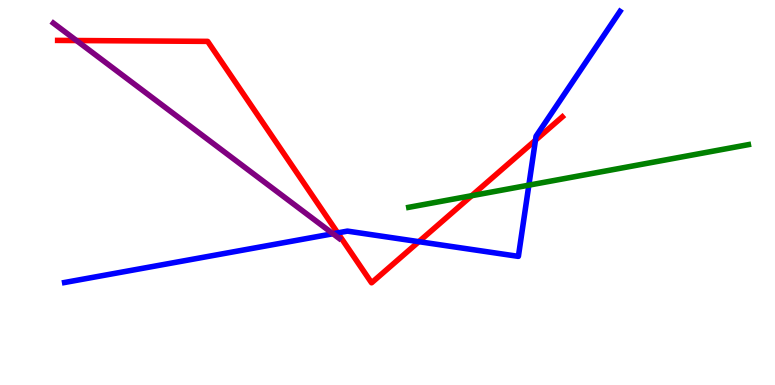[{'lines': ['blue', 'red'], 'intersections': [{'x': 4.36, 'y': 3.95}, {'x': 5.4, 'y': 3.72}, {'x': 6.91, 'y': 6.36}]}, {'lines': ['green', 'red'], 'intersections': [{'x': 6.09, 'y': 4.92}]}, {'lines': ['purple', 'red'], 'intersections': [{'x': 0.987, 'y': 8.95}]}, {'lines': ['blue', 'green'], 'intersections': [{'x': 6.82, 'y': 5.19}]}, {'lines': ['blue', 'purple'], 'intersections': [{'x': 4.3, 'y': 3.93}]}, {'lines': ['green', 'purple'], 'intersections': []}]